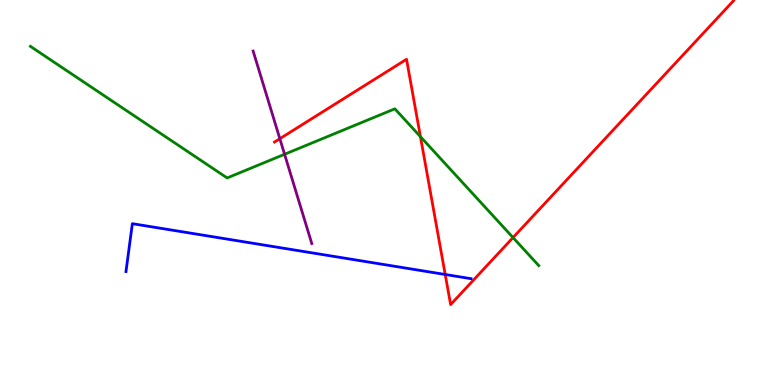[{'lines': ['blue', 'red'], 'intersections': [{'x': 5.74, 'y': 2.87}]}, {'lines': ['green', 'red'], 'intersections': [{'x': 5.43, 'y': 6.45}, {'x': 6.62, 'y': 3.83}]}, {'lines': ['purple', 'red'], 'intersections': [{'x': 3.61, 'y': 6.4}]}, {'lines': ['blue', 'green'], 'intersections': []}, {'lines': ['blue', 'purple'], 'intersections': []}, {'lines': ['green', 'purple'], 'intersections': [{'x': 3.67, 'y': 5.99}]}]